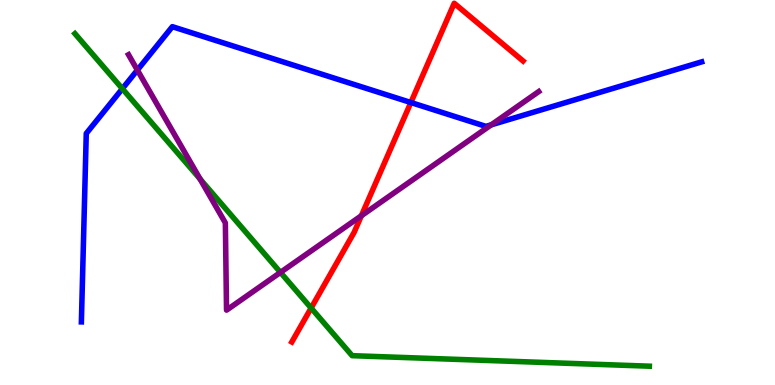[{'lines': ['blue', 'red'], 'intersections': [{'x': 5.3, 'y': 7.34}]}, {'lines': ['green', 'red'], 'intersections': [{'x': 4.01, 'y': 2.0}]}, {'lines': ['purple', 'red'], 'intersections': [{'x': 4.66, 'y': 4.4}]}, {'lines': ['blue', 'green'], 'intersections': [{'x': 1.58, 'y': 7.7}]}, {'lines': ['blue', 'purple'], 'intersections': [{'x': 1.77, 'y': 8.18}, {'x': 6.34, 'y': 6.76}]}, {'lines': ['green', 'purple'], 'intersections': [{'x': 2.58, 'y': 5.35}, {'x': 3.62, 'y': 2.92}]}]